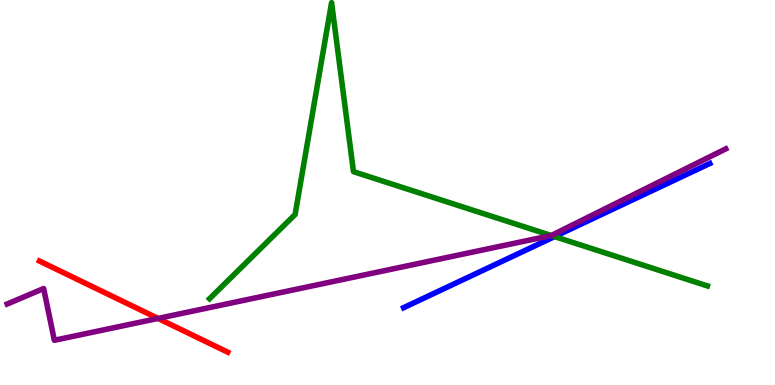[{'lines': ['blue', 'red'], 'intersections': []}, {'lines': ['green', 'red'], 'intersections': []}, {'lines': ['purple', 'red'], 'intersections': [{'x': 2.04, 'y': 1.73}]}, {'lines': ['blue', 'green'], 'intersections': [{'x': 7.16, 'y': 3.85}]}, {'lines': ['blue', 'purple'], 'intersections': []}, {'lines': ['green', 'purple'], 'intersections': [{'x': 7.11, 'y': 3.88}]}]